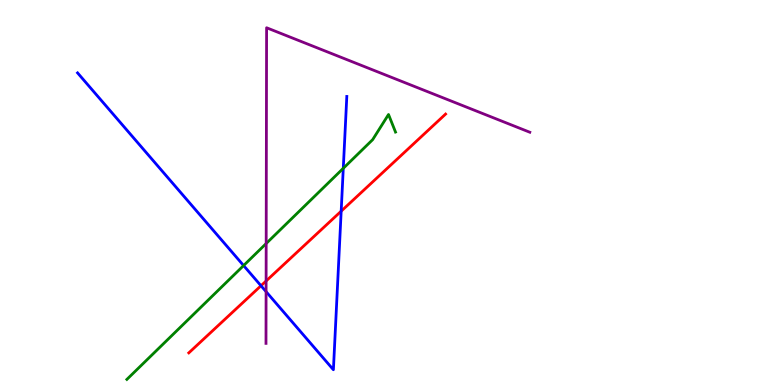[{'lines': ['blue', 'red'], 'intersections': [{'x': 3.37, 'y': 2.58}, {'x': 4.4, 'y': 4.51}]}, {'lines': ['green', 'red'], 'intersections': []}, {'lines': ['purple', 'red'], 'intersections': [{'x': 3.43, 'y': 2.7}]}, {'lines': ['blue', 'green'], 'intersections': [{'x': 3.14, 'y': 3.1}, {'x': 4.43, 'y': 5.63}]}, {'lines': ['blue', 'purple'], 'intersections': [{'x': 3.43, 'y': 2.42}]}, {'lines': ['green', 'purple'], 'intersections': [{'x': 3.43, 'y': 3.67}]}]